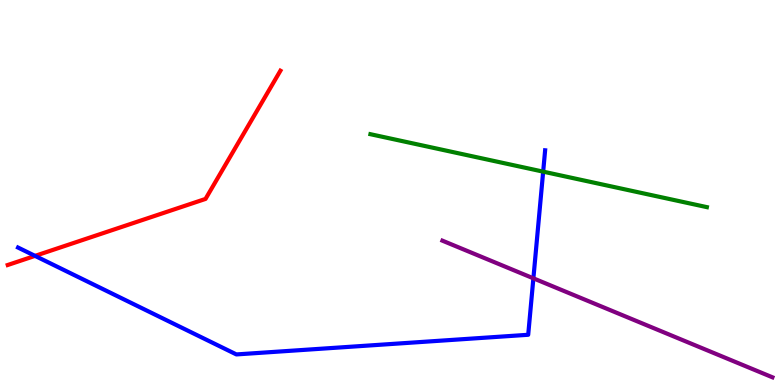[{'lines': ['blue', 'red'], 'intersections': [{'x': 0.452, 'y': 3.35}]}, {'lines': ['green', 'red'], 'intersections': []}, {'lines': ['purple', 'red'], 'intersections': []}, {'lines': ['blue', 'green'], 'intersections': [{'x': 7.01, 'y': 5.54}]}, {'lines': ['blue', 'purple'], 'intersections': [{'x': 6.88, 'y': 2.77}]}, {'lines': ['green', 'purple'], 'intersections': []}]